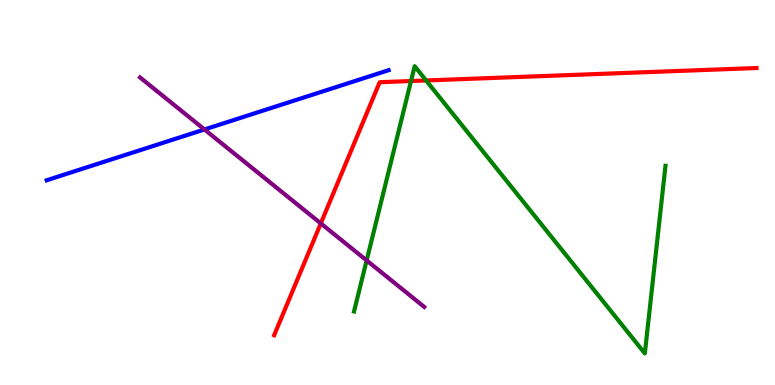[{'lines': ['blue', 'red'], 'intersections': []}, {'lines': ['green', 'red'], 'intersections': [{'x': 5.3, 'y': 7.9}, {'x': 5.5, 'y': 7.91}]}, {'lines': ['purple', 'red'], 'intersections': [{'x': 4.14, 'y': 4.2}]}, {'lines': ['blue', 'green'], 'intersections': []}, {'lines': ['blue', 'purple'], 'intersections': [{'x': 2.64, 'y': 6.64}]}, {'lines': ['green', 'purple'], 'intersections': [{'x': 4.73, 'y': 3.24}]}]